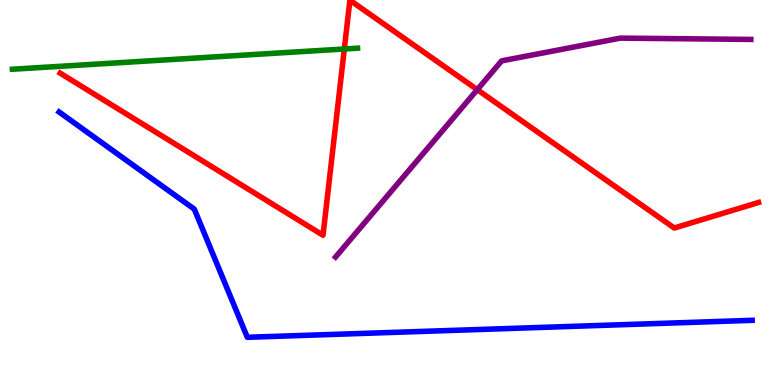[{'lines': ['blue', 'red'], 'intersections': []}, {'lines': ['green', 'red'], 'intersections': [{'x': 4.44, 'y': 8.73}]}, {'lines': ['purple', 'red'], 'intersections': [{'x': 6.16, 'y': 7.67}]}, {'lines': ['blue', 'green'], 'intersections': []}, {'lines': ['blue', 'purple'], 'intersections': []}, {'lines': ['green', 'purple'], 'intersections': []}]